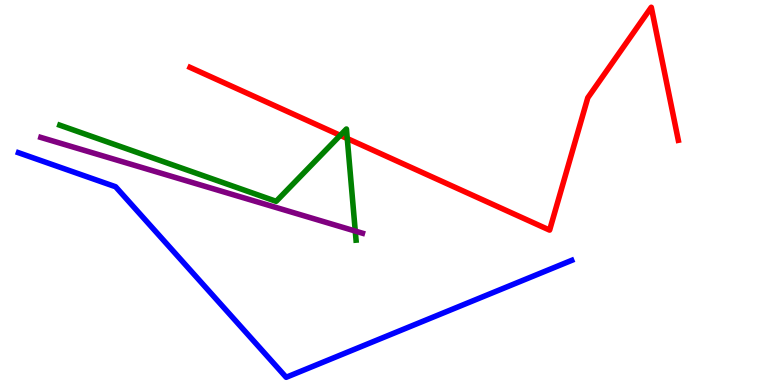[{'lines': ['blue', 'red'], 'intersections': []}, {'lines': ['green', 'red'], 'intersections': [{'x': 4.39, 'y': 6.48}, {'x': 4.48, 'y': 6.4}]}, {'lines': ['purple', 'red'], 'intersections': []}, {'lines': ['blue', 'green'], 'intersections': []}, {'lines': ['blue', 'purple'], 'intersections': []}, {'lines': ['green', 'purple'], 'intersections': [{'x': 4.58, 'y': 4.0}]}]